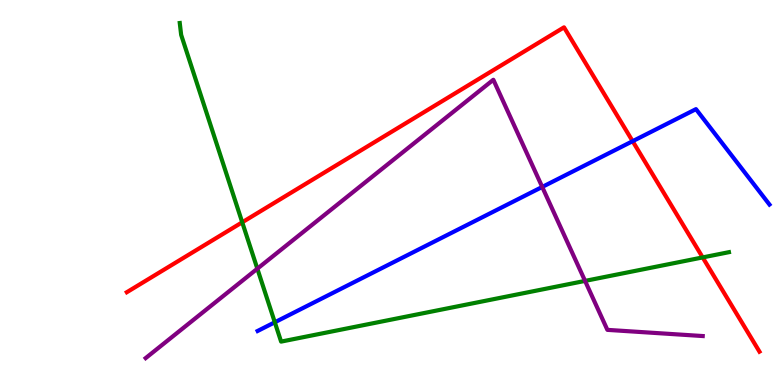[{'lines': ['blue', 'red'], 'intersections': [{'x': 8.16, 'y': 6.33}]}, {'lines': ['green', 'red'], 'intersections': [{'x': 3.13, 'y': 4.23}, {'x': 9.07, 'y': 3.31}]}, {'lines': ['purple', 'red'], 'intersections': []}, {'lines': ['blue', 'green'], 'intersections': [{'x': 3.55, 'y': 1.63}]}, {'lines': ['blue', 'purple'], 'intersections': [{'x': 7.0, 'y': 5.14}]}, {'lines': ['green', 'purple'], 'intersections': [{'x': 3.32, 'y': 3.02}, {'x': 7.55, 'y': 2.7}]}]